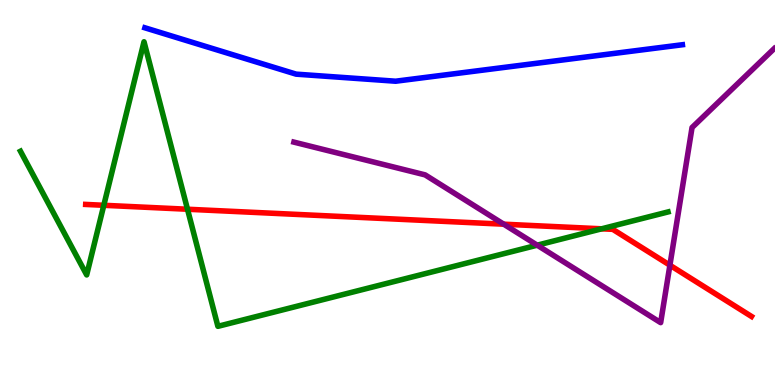[{'lines': ['blue', 'red'], 'intersections': []}, {'lines': ['green', 'red'], 'intersections': [{'x': 1.34, 'y': 4.67}, {'x': 2.42, 'y': 4.57}, {'x': 7.76, 'y': 4.06}]}, {'lines': ['purple', 'red'], 'intersections': [{'x': 6.5, 'y': 4.18}, {'x': 8.64, 'y': 3.11}]}, {'lines': ['blue', 'green'], 'intersections': []}, {'lines': ['blue', 'purple'], 'intersections': []}, {'lines': ['green', 'purple'], 'intersections': [{'x': 6.93, 'y': 3.63}]}]